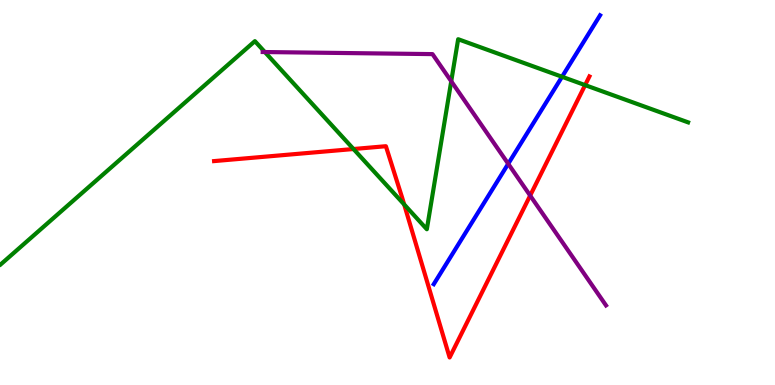[{'lines': ['blue', 'red'], 'intersections': []}, {'lines': ['green', 'red'], 'intersections': [{'x': 4.56, 'y': 6.13}, {'x': 5.22, 'y': 4.69}, {'x': 7.55, 'y': 7.79}]}, {'lines': ['purple', 'red'], 'intersections': [{'x': 6.84, 'y': 4.92}]}, {'lines': ['blue', 'green'], 'intersections': [{'x': 7.25, 'y': 8.01}]}, {'lines': ['blue', 'purple'], 'intersections': [{'x': 6.56, 'y': 5.75}]}, {'lines': ['green', 'purple'], 'intersections': [{'x': 3.42, 'y': 8.65}, {'x': 5.82, 'y': 7.89}]}]